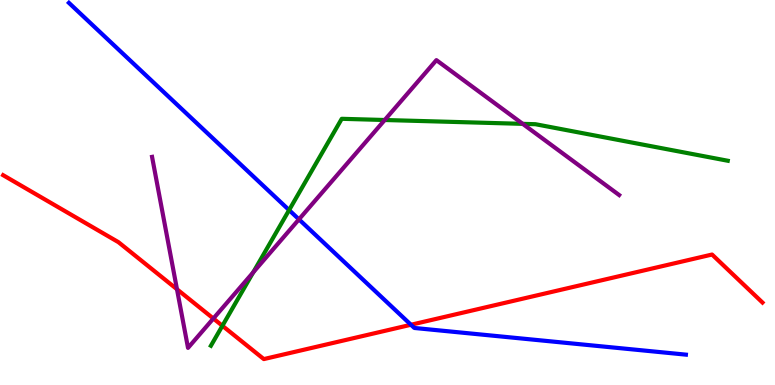[{'lines': ['blue', 'red'], 'intersections': [{'x': 5.3, 'y': 1.56}]}, {'lines': ['green', 'red'], 'intersections': [{'x': 2.87, 'y': 1.54}]}, {'lines': ['purple', 'red'], 'intersections': [{'x': 2.28, 'y': 2.49}, {'x': 2.75, 'y': 1.73}]}, {'lines': ['blue', 'green'], 'intersections': [{'x': 3.73, 'y': 4.54}]}, {'lines': ['blue', 'purple'], 'intersections': [{'x': 3.86, 'y': 4.3}]}, {'lines': ['green', 'purple'], 'intersections': [{'x': 3.27, 'y': 2.93}, {'x': 4.96, 'y': 6.88}, {'x': 6.74, 'y': 6.78}]}]